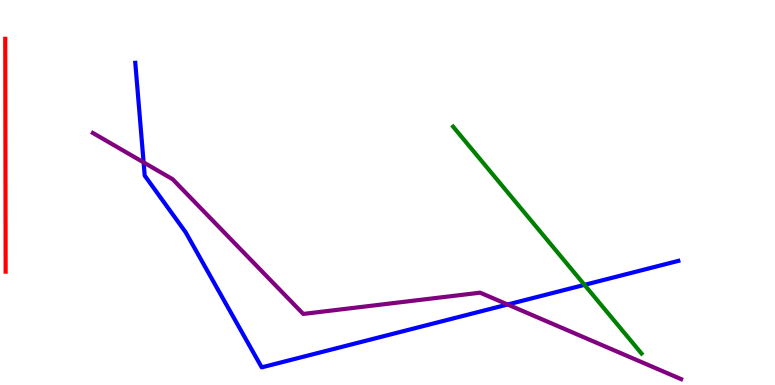[{'lines': ['blue', 'red'], 'intersections': []}, {'lines': ['green', 'red'], 'intersections': []}, {'lines': ['purple', 'red'], 'intersections': []}, {'lines': ['blue', 'green'], 'intersections': [{'x': 7.54, 'y': 2.6}]}, {'lines': ['blue', 'purple'], 'intersections': [{'x': 1.85, 'y': 5.78}, {'x': 6.55, 'y': 2.09}]}, {'lines': ['green', 'purple'], 'intersections': []}]